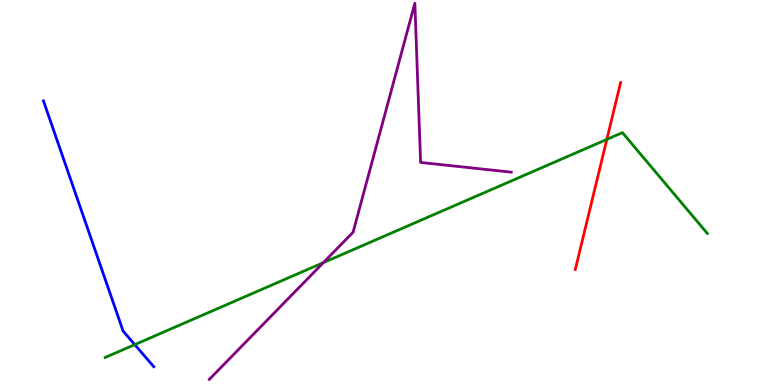[{'lines': ['blue', 'red'], 'intersections': []}, {'lines': ['green', 'red'], 'intersections': [{'x': 7.83, 'y': 6.38}]}, {'lines': ['purple', 'red'], 'intersections': []}, {'lines': ['blue', 'green'], 'intersections': [{'x': 1.74, 'y': 1.05}]}, {'lines': ['blue', 'purple'], 'intersections': []}, {'lines': ['green', 'purple'], 'intersections': [{'x': 4.17, 'y': 3.18}]}]